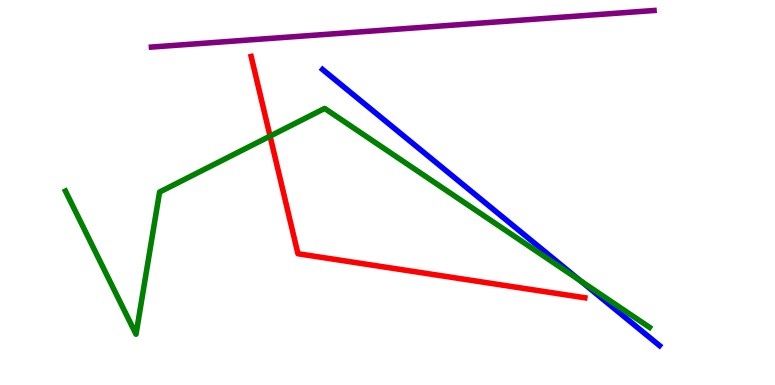[{'lines': ['blue', 'red'], 'intersections': []}, {'lines': ['green', 'red'], 'intersections': [{'x': 3.48, 'y': 6.46}]}, {'lines': ['purple', 'red'], 'intersections': []}, {'lines': ['blue', 'green'], 'intersections': [{'x': 7.49, 'y': 2.71}]}, {'lines': ['blue', 'purple'], 'intersections': []}, {'lines': ['green', 'purple'], 'intersections': []}]